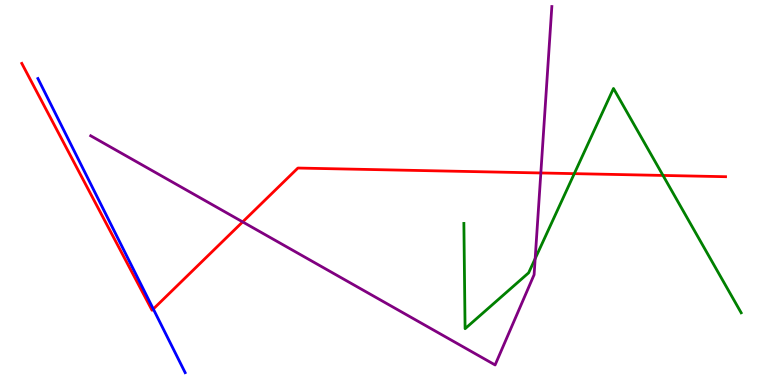[{'lines': ['blue', 'red'], 'intersections': [{'x': 1.98, 'y': 1.97}]}, {'lines': ['green', 'red'], 'intersections': [{'x': 7.41, 'y': 5.49}, {'x': 8.55, 'y': 5.44}]}, {'lines': ['purple', 'red'], 'intersections': [{'x': 3.13, 'y': 4.24}, {'x': 6.98, 'y': 5.51}]}, {'lines': ['blue', 'green'], 'intersections': []}, {'lines': ['blue', 'purple'], 'intersections': []}, {'lines': ['green', 'purple'], 'intersections': [{'x': 6.91, 'y': 3.28}]}]